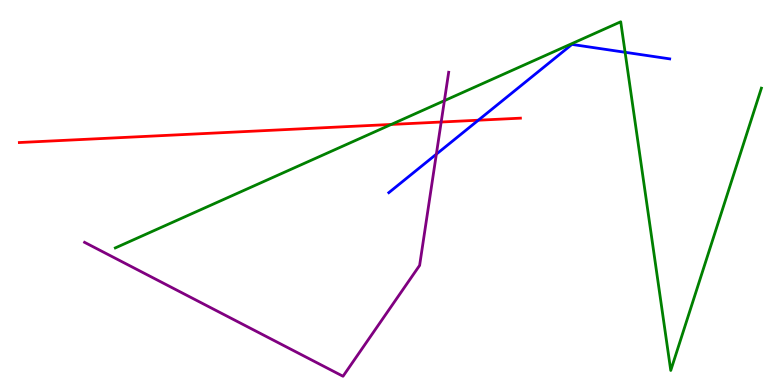[{'lines': ['blue', 'red'], 'intersections': [{'x': 6.17, 'y': 6.88}]}, {'lines': ['green', 'red'], 'intersections': [{'x': 5.05, 'y': 6.77}]}, {'lines': ['purple', 'red'], 'intersections': [{'x': 5.69, 'y': 6.83}]}, {'lines': ['blue', 'green'], 'intersections': [{'x': 8.07, 'y': 8.64}]}, {'lines': ['blue', 'purple'], 'intersections': [{'x': 5.63, 'y': 6.0}]}, {'lines': ['green', 'purple'], 'intersections': [{'x': 5.73, 'y': 7.39}]}]